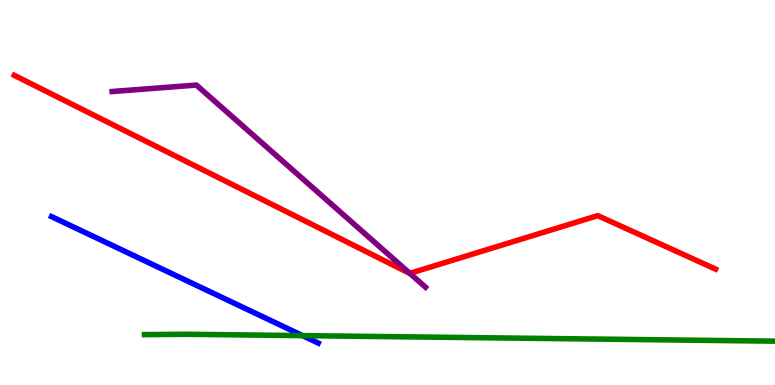[{'lines': ['blue', 'red'], 'intersections': []}, {'lines': ['green', 'red'], 'intersections': []}, {'lines': ['purple', 'red'], 'intersections': [{'x': 5.29, 'y': 2.9}]}, {'lines': ['blue', 'green'], 'intersections': [{'x': 3.9, 'y': 1.28}]}, {'lines': ['blue', 'purple'], 'intersections': []}, {'lines': ['green', 'purple'], 'intersections': []}]